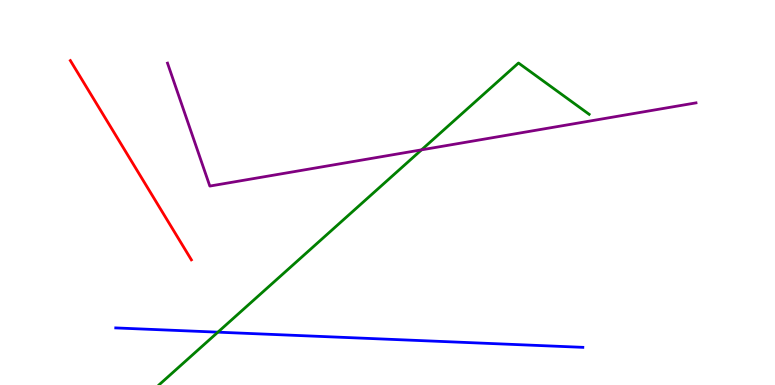[{'lines': ['blue', 'red'], 'intersections': []}, {'lines': ['green', 'red'], 'intersections': []}, {'lines': ['purple', 'red'], 'intersections': []}, {'lines': ['blue', 'green'], 'intersections': [{'x': 2.81, 'y': 1.37}]}, {'lines': ['blue', 'purple'], 'intersections': []}, {'lines': ['green', 'purple'], 'intersections': [{'x': 5.44, 'y': 6.11}]}]